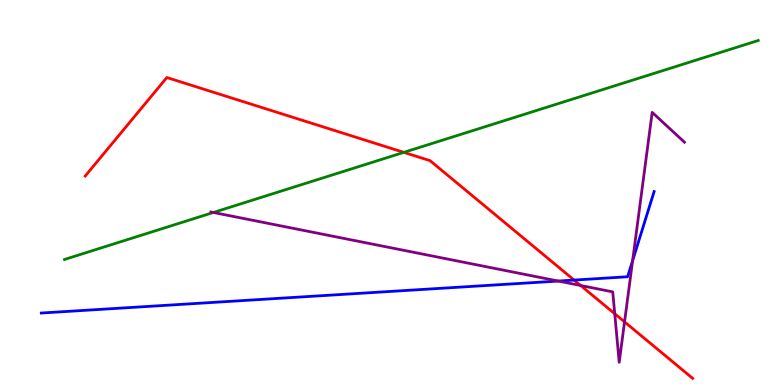[{'lines': ['blue', 'red'], 'intersections': [{'x': 7.41, 'y': 2.73}]}, {'lines': ['green', 'red'], 'intersections': [{'x': 5.21, 'y': 6.04}]}, {'lines': ['purple', 'red'], 'intersections': [{'x': 7.49, 'y': 2.58}, {'x': 7.93, 'y': 1.85}, {'x': 8.06, 'y': 1.64}]}, {'lines': ['blue', 'green'], 'intersections': []}, {'lines': ['blue', 'purple'], 'intersections': [{'x': 7.2, 'y': 2.7}, {'x': 8.16, 'y': 3.23}]}, {'lines': ['green', 'purple'], 'intersections': [{'x': 2.75, 'y': 4.48}]}]